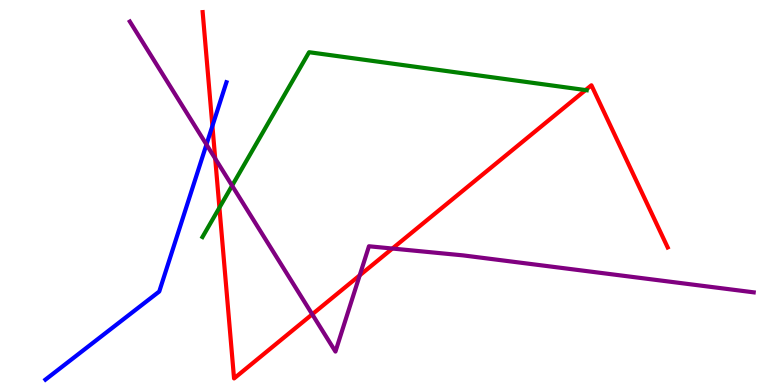[{'lines': ['blue', 'red'], 'intersections': [{'x': 2.74, 'y': 6.73}]}, {'lines': ['green', 'red'], 'intersections': [{'x': 2.83, 'y': 4.61}, {'x': 7.56, 'y': 7.66}]}, {'lines': ['purple', 'red'], 'intersections': [{'x': 2.78, 'y': 5.88}, {'x': 4.03, 'y': 1.84}, {'x': 4.64, 'y': 2.85}, {'x': 5.06, 'y': 3.54}]}, {'lines': ['blue', 'green'], 'intersections': []}, {'lines': ['blue', 'purple'], 'intersections': [{'x': 2.66, 'y': 6.25}]}, {'lines': ['green', 'purple'], 'intersections': [{'x': 2.99, 'y': 5.18}]}]